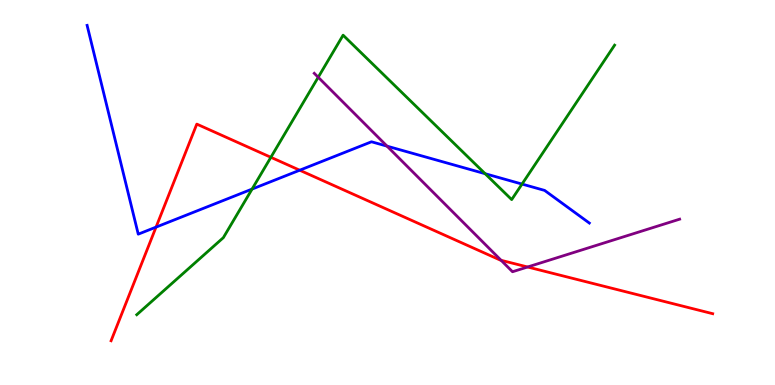[{'lines': ['blue', 'red'], 'intersections': [{'x': 2.01, 'y': 4.1}, {'x': 3.87, 'y': 5.58}]}, {'lines': ['green', 'red'], 'intersections': [{'x': 3.5, 'y': 5.91}]}, {'lines': ['purple', 'red'], 'intersections': [{'x': 6.47, 'y': 3.24}, {'x': 6.81, 'y': 3.07}]}, {'lines': ['blue', 'green'], 'intersections': [{'x': 3.25, 'y': 5.09}, {'x': 6.26, 'y': 5.49}, {'x': 6.74, 'y': 5.22}]}, {'lines': ['blue', 'purple'], 'intersections': [{'x': 4.99, 'y': 6.2}]}, {'lines': ['green', 'purple'], 'intersections': [{'x': 4.11, 'y': 7.99}]}]